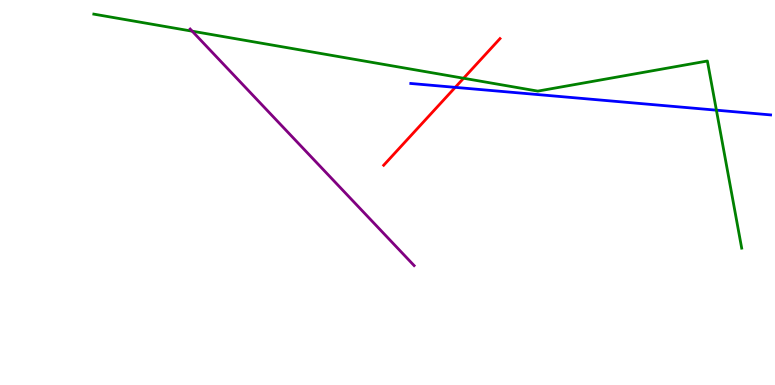[{'lines': ['blue', 'red'], 'intersections': [{'x': 5.87, 'y': 7.73}]}, {'lines': ['green', 'red'], 'intersections': [{'x': 5.98, 'y': 7.97}]}, {'lines': ['purple', 'red'], 'intersections': []}, {'lines': ['blue', 'green'], 'intersections': [{'x': 9.24, 'y': 7.14}]}, {'lines': ['blue', 'purple'], 'intersections': []}, {'lines': ['green', 'purple'], 'intersections': [{'x': 2.48, 'y': 9.19}]}]